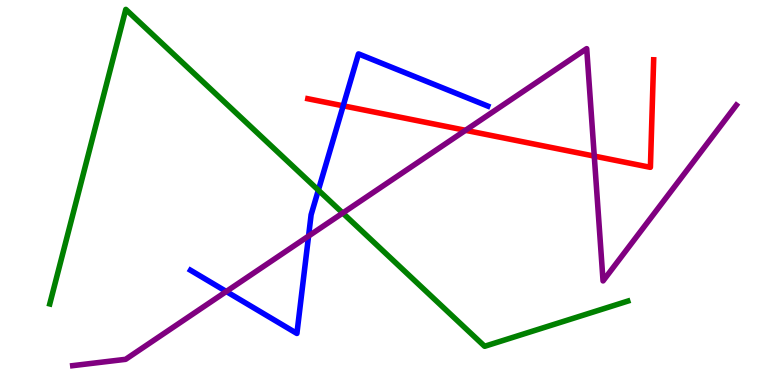[{'lines': ['blue', 'red'], 'intersections': [{'x': 4.43, 'y': 7.25}]}, {'lines': ['green', 'red'], 'intersections': []}, {'lines': ['purple', 'red'], 'intersections': [{'x': 6.01, 'y': 6.62}, {'x': 7.67, 'y': 5.95}]}, {'lines': ['blue', 'green'], 'intersections': [{'x': 4.11, 'y': 5.06}]}, {'lines': ['blue', 'purple'], 'intersections': [{'x': 2.92, 'y': 2.43}, {'x': 3.98, 'y': 3.87}]}, {'lines': ['green', 'purple'], 'intersections': [{'x': 4.42, 'y': 4.47}]}]